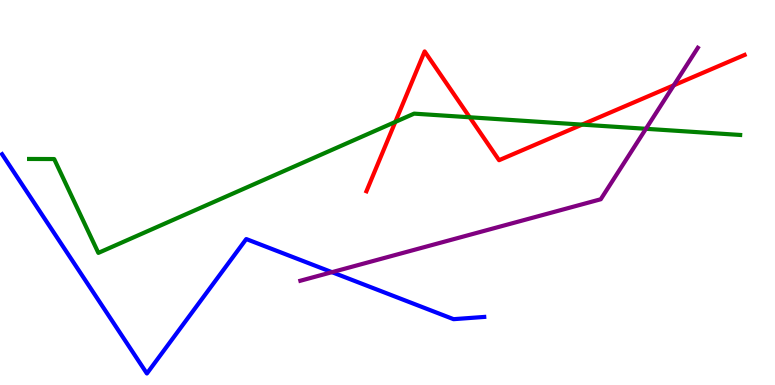[{'lines': ['blue', 'red'], 'intersections': []}, {'lines': ['green', 'red'], 'intersections': [{'x': 5.1, 'y': 6.83}, {'x': 6.06, 'y': 6.95}, {'x': 7.51, 'y': 6.76}]}, {'lines': ['purple', 'red'], 'intersections': [{'x': 8.69, 'y': 7.78}]}, {'lines': ['blue', 'green'], 'intersections': []}, {'lines': ['blue', 'purple'], 'intersections': [{'x': 4.28, 'y': 2.93}]}, {'lines': ['green', 'purple'], 'intersections': [{'x': 8.33, 'y': 6.65}]}]